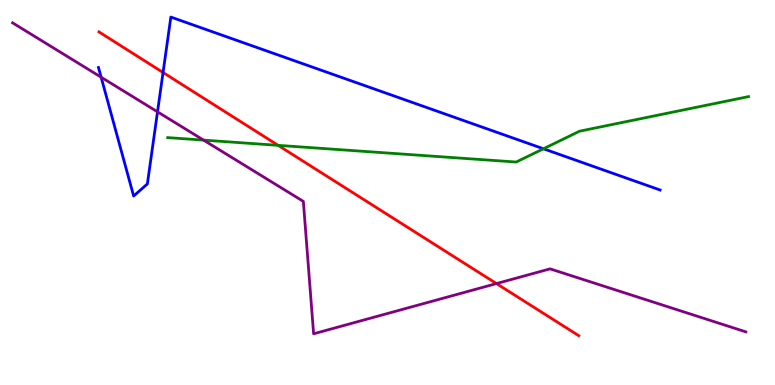[{'lines': ['blue', 'red'], 'intersections': [{'x': 2.1, 'y': 8.12}]}, {'lines': ['green', 'red'], 'intersections': [{'x': 3.59, 'y': 6.22}]}, {'lines': ['purple', 'red'], 'intersections': [{'x': 6.41, 'y': 2.63}]}, {'lines': ['blue', 'green'], 'intersections': [{'x': 7.01, 'y': 6.14}]}, {'lines': ['blue', 'purple'], 'intersections': [{'x': 1.3, 'y': 7.99}, {'x': 2.03, 'y': 7.1}]}, {'lines': ['green', 'purple'], 'intersections': [{'x': 2.63, 'y': 6.36}]}]